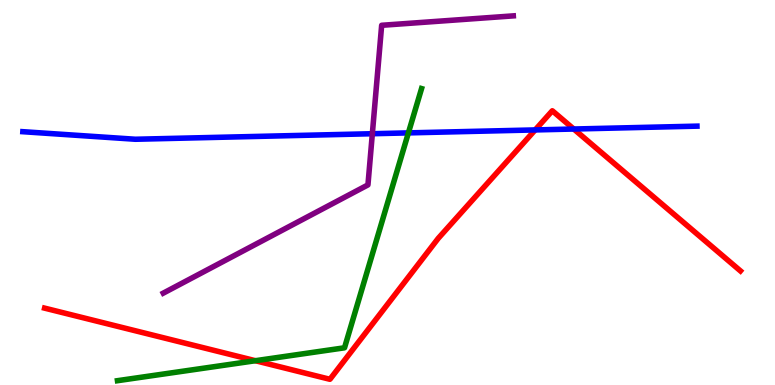[{'lines': ['blue', 'red'], 'intersections': [{'x': 6.91, 'y': 6.63}, {'x': 7.4, 'y': 6.65}]}, {'lines': ['green', 'red'], 'intersections': [{'x': 3.3, 'y': 0.631}]}, {'lines': ['purple', 'red'], 'intersections': []}, {'lines': ['blue', 'green'], 'intersections': [{'x': 5.27, 'y': 6.55}]}, {'lines': ['blue', 'purple'], 'intersections': [{'x': 4.8, 'y': 6.53}]}, {'lines': ['green', 'purple'], 'intersections': []}]